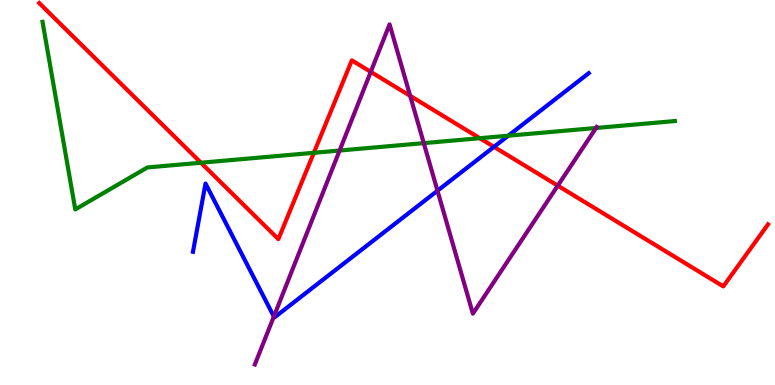[{'lines': ['blue', 'red'], 'intersections': [{'x': 6.37, 'y': 6.19}]}, {'lines': ['green', 'red'], 'intersections': [{'x': 2.59, 'y': 5.77}, {'x': 4.05, 'y': 6.03}, {'x': 6.19, 'y': 6.41}]}, {'lines': ['purple', 'red'], 'intersections': [{'x': 4.78, 'y': 8.13}, {'x': 5.29, 'y': 7.51}, {'x': 7.2, 'y': 5.18}]}, {'lines': ['blue', 'green'], 'intersections': [{'x': 6.56, 'y': 6.48}]}, {'lines': ['blue', 'purple'], 'intersections': [{'x': 3.53, 'y': 1.78}, {'x': 5.65, 'y': 5.05}]}, {'lines': ['green', 'purple'], 'intersections': [{'x': 4.38, 'y': 6.09}, {'x': 5.47, 'y': 6.28}, {'x': 7.69, 'y': 6.68}]}]